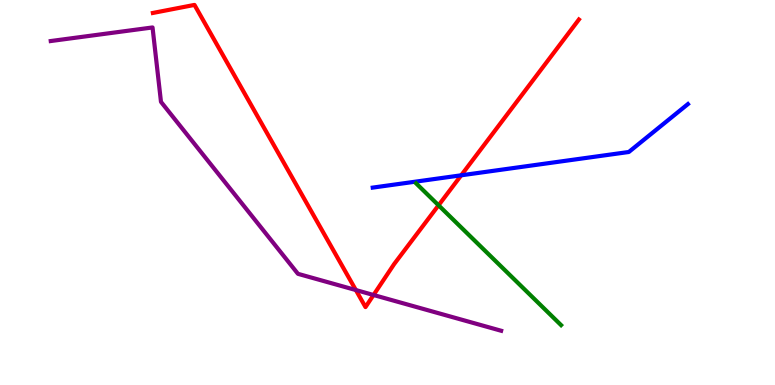[{'lines': ['blue', 'red'], 'intersections': [{'x': 5.95, 'y': 5.45}]}, {'lines': ['green', 'red'], 'intersections': [{'x': 5.66, 'y': 4.67}]}, {'lines': ['purple', 'red'], 'intersections': [{'x': 4.59, 'y': 2.47}, {'x': 4.82, 'y': 2.34}]}, {'lines': ['blue', 'green'], 'intersections': []}, {'lines': ['blue', 'purple'], 'intersections': []}, {'lines': ['green', 'purple'], 'intersections': []}]